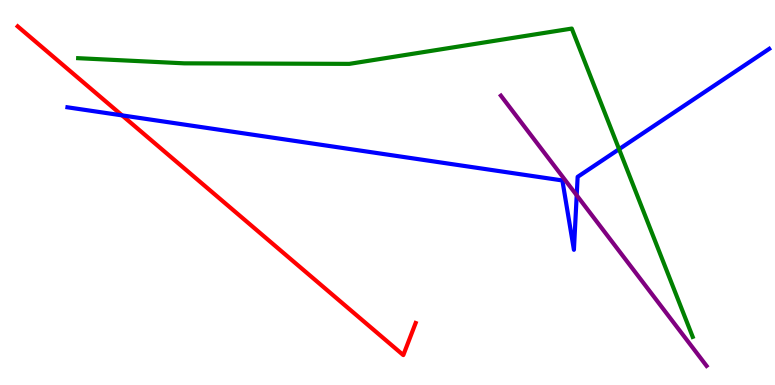[{'lines': ['blue', 'red'], 'intersections': [{'x': 1.58, 'y': 7.0}]}, {'lines': ['green', 'red'], 'intersections': []}, {'lines': ['purple', 'red'], 'intersections': []}, {'lines': ['blue', 'green'], 'intersections': [{'x': 7.99, 'y': 6.13}]}, {'lines': ['blue', 'purple'], 'intersections': [{'x': 7.44, 'y': 4.93}]}, {'lines': ['green', 'purple'], 'intersections': []}]